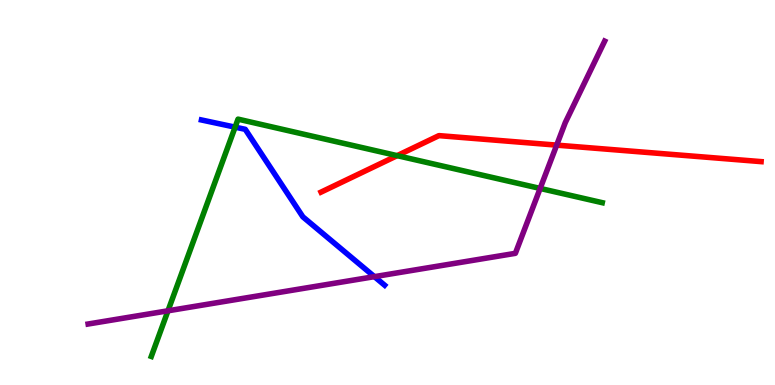[{'lines': ['blue', 'red'], 'intersections': []}, {'lines': ['green', 'red'], 'intersections': [{'x': 5.12, 'y': 5.96}]}, {'lines': ['purple', 'red'], 'intersections': [{'x': 7.18, 'y': 6.23}]}, {'lines': ['blue', 'green'], 'intersections': [{'x': 3.03, 'y': 6.7}]}, {'lines': ['blue', 'purple'], 'intersections': [{'x': 4.83, 'y': 2.81}]}, {'lines': ['green', 'purple'], 'intersections': [{'x': 2.17, 'y': 1.93}, {'x': 6.97, 'y': 5.11}]}]